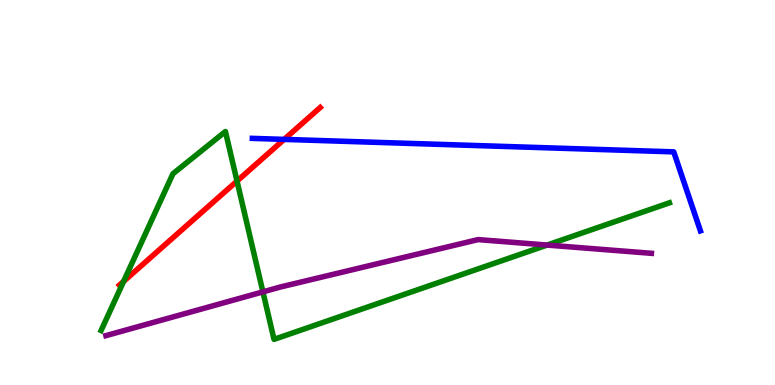[{'lines': ['blue', 'red'], 'intersections': [{'x': 3.67, 'y': 6.38}]}, {'lines': ['green', 'red'], 'intersections': [{'x': 1.6, 'y': 2.69}, {'x': 3.06, 'y': 5.3}]}, {'lines': ['purple', 'red'], 'intersections': []}, {'lines': ['blue', 'green'], 'intersections': []}, {'lines': ['blue', 'purple'], 'intersections': []}, {'lines': ['green', 'purple'], 'intersections': [{'x': 3.39, 'y': 2.42}, {'x': 7.06, 'y': 3.63}]}]